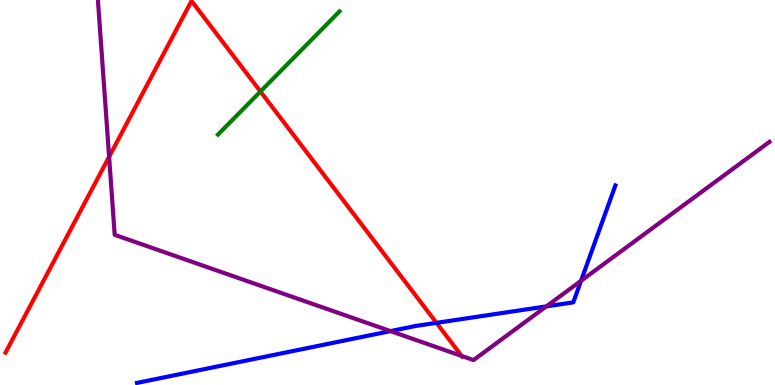[{'lines': ['blue', 'red'], 'intersections': [{'x': 5.63, 'y': 1.61}]}, {'lines': ['green', 'red'], 'intersections': [{'x': 3.36, 'y': 7.62}]}, {'lines': ['purple', 'red'], 'intersections': [{'x': 1.41, 'y': 5.93}, {'x': 5.96, 'y': 0.754}]}, {'lines': ['blue', 'green'], 'intersections': []}, {'lines': ['blue', 'purple'], 'intersections': [{'x': 5.04, 'y': 1.4}, {'x': 7.05, 'y': 2.04}, {'x': 7.5, 'y': 2.71}]}, {'lines': ['green', 'purple'], 'intersections': []}]